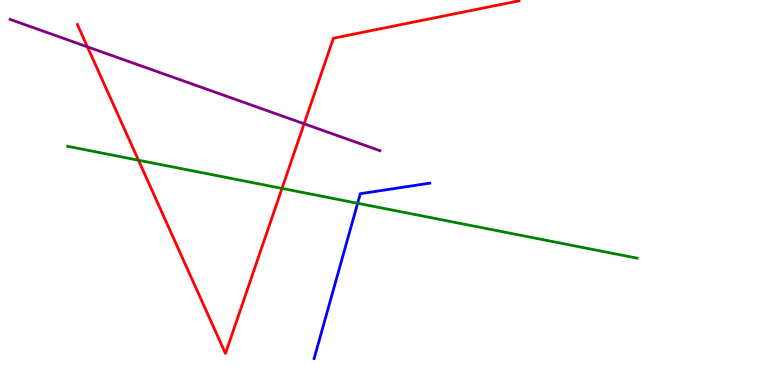[{'lines': ['blue', 'red'], 'intersections': []}, {'lines': ['green', 'red'], 'intersections': [{'x': 1.79, 'y': 5.84}, {'x': 3.64, 'y': 5.11}]}, {'lines': ['purple', 'red'], 'intersections': [{'x': 1.13, 'y': 8.78}, {'x': 3.92, 'y': 6.79}]}, {'lines': ['blue', 'green'], 'intersections': [{'x': 4.61, 'y': 4.72}]}, {'lines': ['blue', 'purple'], 'intersections': []}, {'lines': ['green', 'purple'], 'intersections': []}]